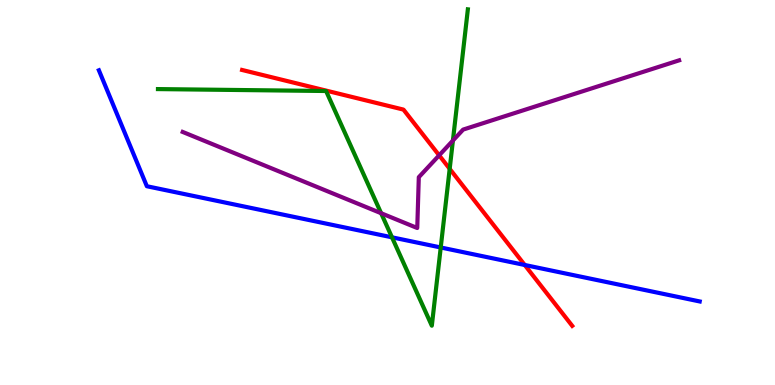[{'lines': ['blue', 'red'], 'intersections': [{'x': 6.77, 'y': 3.12}]}, {'lines': ['green', 'red'], 'intersections': [{'x': 5.8, 'y': 5.61}]}, {'lines': ['purple', 'red'], 'intersections': [{'x': 5.67, 'y': 5.97}]}, {'lines': ['blue', 'green'], 'intersections': [{'x': 5.06, 'y': 3.84}, {'x': 5.69, 'y': 3.57}]}, {'lines': ['blue', 'purple'], 'intersections': []}, {'lines': ['green', 'purple'], 'intersections': [{'x': 4.92, 'y': 4.46}, {'x': 5.84, 'y': 6.35}]}]